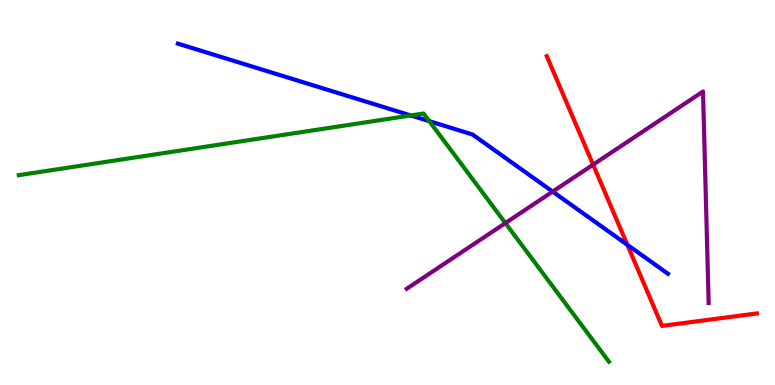[{'lines': ['blue', 'red'], 'intersections': [{'x': 8.09, 'y': 3.64}]}, {'lines': ['green', 'red'], 'intersections': []}, {'lines': ['purple', 'red'], 'intersections': [{'x': 7.65, 'y': 5.72}]}, {'lines': ['blue', 'green'], 'intersections': [{'x': 5.3, 'y': 7.0}, {'x': 5.54, 'y': 6.85}]}, {'lines': ['blue', 'purple'], 'intersections': [{'x': 7.13, 'y': 5.02}]}, {'lines': ['green', 'purple'], 'intersections': [{'x': 6.52, 'y': 4.21}]}]